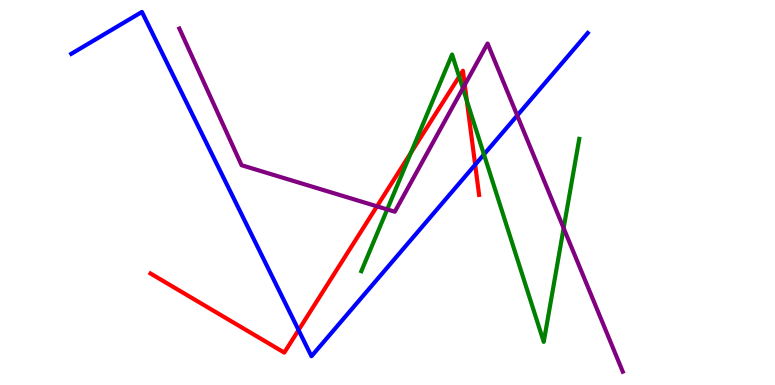[{'lines': ['blue', 'red'], 'intersections': [{'x': 3.85, 'y': 1.43}, {'x': 6.13, 'y': 5.72}]}, {'lines': ['green', 'red'], 'intersections': [{'x': 5.3, 'y': 6.03}, {'x': 5.92, 'y': 8.01}, {'x': 6.02, 'y': 7.38}]}, {'lines': ['purple', 'red'], 'intersections': [{'x': 4.86, 'y': 4.64}, {'x': 6.0, 'y': 7.8}]}, {'lines': ['blue', 'green'], 'intersections': [{'x': 6.24, 'y': 5.99}]}, {'lines': ['blue', 'purple'], 'intersections': [{'x': 6.67, 'y': 7.0}]}, {'lines': ['green', 'purple'], 'intersections': [{'x': 5.0, 'y': 4.56}, {'x': 5.97, 'y': 7.71}, {'x': 7.27, 'y': 4.07}]}]